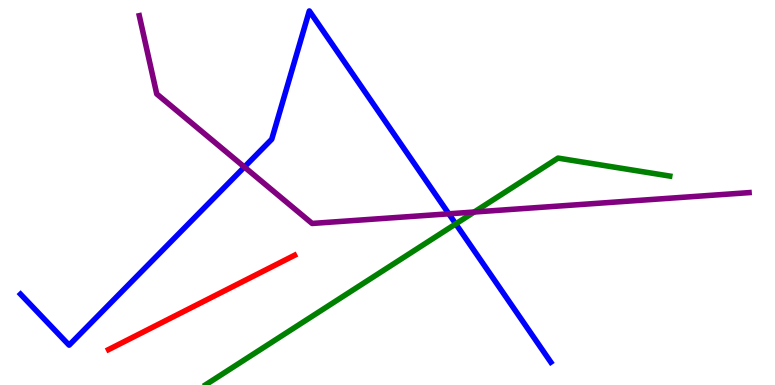[{'lines': ['blue', 'red'], 'intersections': []}, {'lines': ['green', 'red'], 'intersections': []}, {'lines': ['purple', 'red'], 'intersections': []}, {'lines': ['blue', 'green'], 'intersections': [{'x': 5.88, 'y': 4.18}]}, {'lines': ['blue', 'purple'], 'intersections': [{'x': 3.15, 'y': 5.66}, {'x': 5.79, 'y': 4.45}]}, {'lines': ['green', 'purple'], 'intersections': [{'x': 6.12, 'y': 4.49}]}]